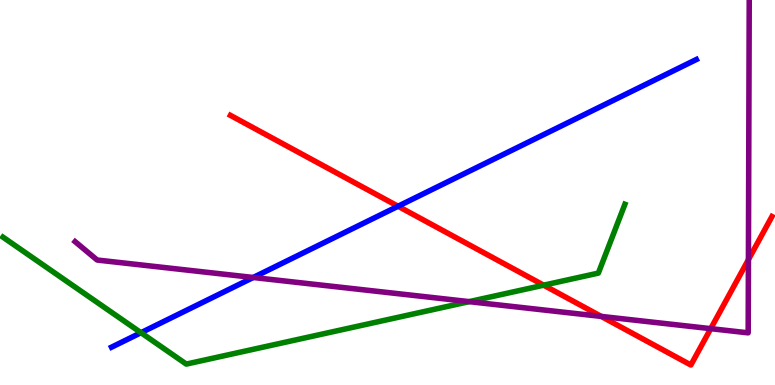[{'lines': ['blue', 'red'], 'intersections': [{'x': 5.14, 'y': 4.64}]}, {'lines': ['green', 'red'], 'intersections': [{'x': 7.01, 'y': 2.59}]}, {'lines': ['purple', 'red'], 'intersections': [{'x': 7.76, 'y': 1.78}, {'x': 9.17, 'y': 1.46}, {'x': 9.66, 'y': 3.26}]}, {'lines': ['blue', 'green'], 'intersections': [{'x': 1.82, 'y': 1.36}]}, {'lines': ['blue', 'purple'], 'intersections': [{'x': 3.27, 'y': 2.79}]}, {'lines': ['green', 'purple'], 'intersections': [{'x': 6.05, 'y': 2.17}]}]